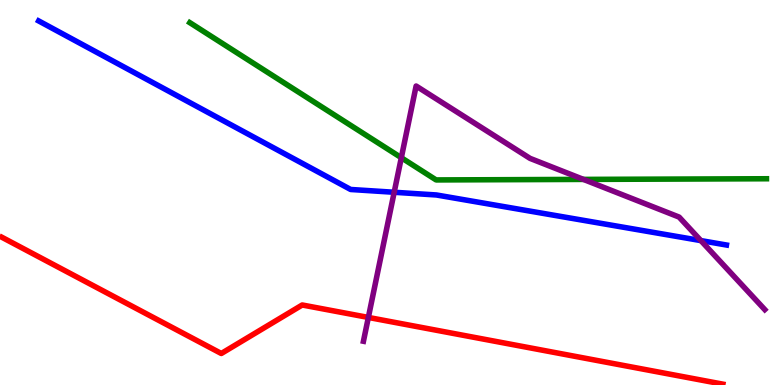[{'lines': ['blue', 'red'], 'intersections': []}, {'lines': ['green', 'red'], 'intersections': []}, {'lines': ['purple', 'red'], 'intersections': [{'x': 4.75, 'y': 1.75}]}, {'lines': ['blue', 'green'], 'intersections': []}, {'lines': ['blue', 'purple'], 'intersections': [{'x': 5.09, 'y': 5.01}, {'x': 9.04, 'y': 3.75}]}, {'lines': ['green', 'purple'], 'intersections': [{'x': 5.18, 'y': 5.9}, {'x': 7.53, 'y': 5.34}]}]